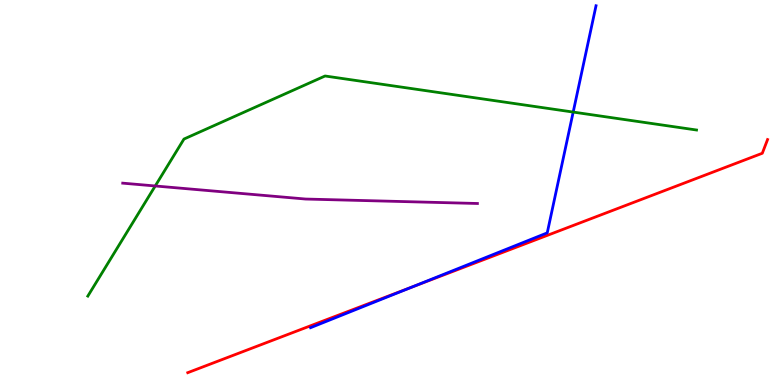[{'lines': ['blue', 'red'], 'intersections': [{'x': 5.32, 'y': 2.55}]}, {'lines': ['green', 'red'], 'intersections': []}, {'lines': ['purple', 'red'], 'intersections': []}, {'lines': ['blue', 'green'], 'intersections': [{'x': 7.4, 'y': 7.09}]}, {'lines': ['blue', 'purple'], 'intersections': []}, {'lines': ['green', 'purple'], 'intersections': [{'x': 2.0, 'y': 5.17}]}]